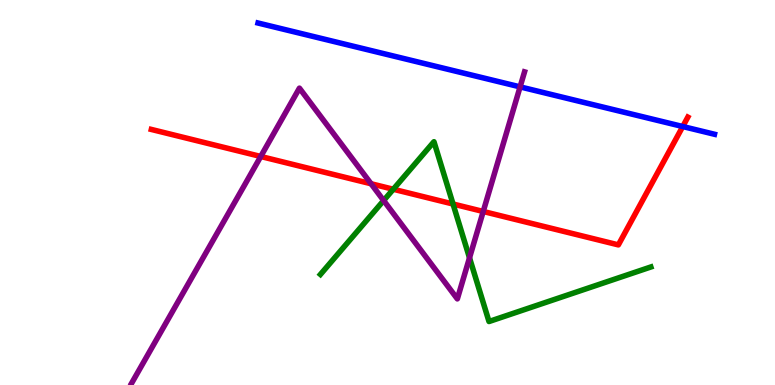[{'lines': ['blue', 'red'], 'intersections': [{'x': 8.81, 'y': 6.71}]}, {'lines': ['green', 'red'], 'intersections': [{'x': 5.07, 'y': 5.08}, {'x': 5.85, 'y': 4.7}]}, {'lines': ['purple', 'red'], 'intersections': [{'x': 3.36, 'y': 5.94}, {'x': 4.79, 'y': 5.23}, {'x': 6.24, 'y': 4.51}]}, {'lines': ['blue', 'green'], 'intersections': []}, {'lines': ['blue', 'purple'], 'intersections': [{'x': 6.71, 'y': 7.74}]}, {'lines': ['green', 'purple'], 'intersections': [{'x': 4.95, 'y': 4.79}, {'x': 6.06, 'y': 3.3}]}]